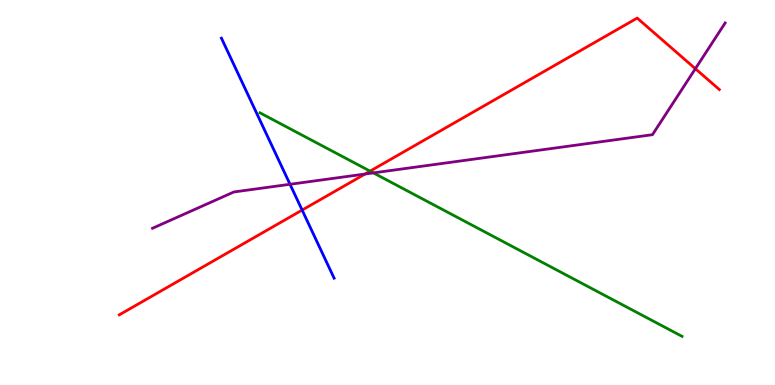[{'lines': ['blue', 'red'], 'intersections': [{'x': 3.9, 'y': 4.54}]}, {'lines': ['green', 'red'], 'intersections': [{'x': 4.78, 'y': 5.55}]}, {'lines': ['purple', 'red'], 'intersections': [{'x': 4.71, 'y': 5.48}, {'x': 8.97, 'y': 8.22}]}, {'lines': ['blue', 'green'], 'intersections': []}, {'lines': ['blue', 'purple'], 'intersections': [{'x': 3.74, 'y': 5.21}]}, {'lines': ['green', 'purple'], 'intersections': [{'x': 4.82, 'y': 5.51}]}]